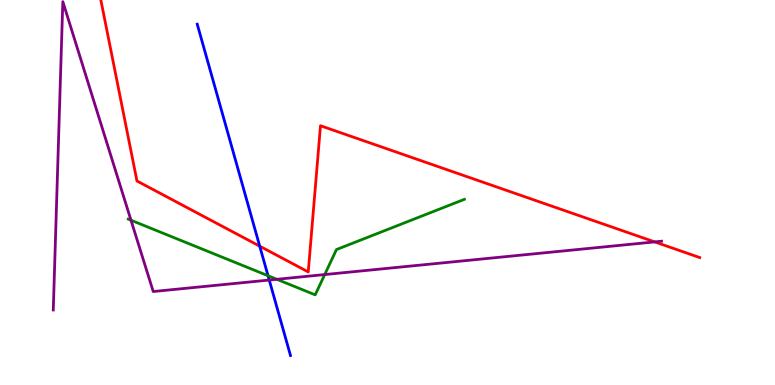[{'lines': ['blue', 'red'], 'intersections': [{'x': 3.35, 'y': 3.61}]}, {'lines': ['green', 'red'], 'intersections': []}, {'lines': ['purple', 'red'], 'intersections': [{'x': 8.45, 'y': 3.72}]}, {'lines': ['blue', 'green'], 'intersections': [{'x': 3.46, 'y': 2.84}]}, {'lines': ['blue', 'purple'], 'intersections': [{'x': 3.47, 'y': 2.73}]}, {'lines': ['green', 'purple'], 'intersections': [{'x': 1.69, 'y': 4.28}, {'x': 3.57, 'y': 2.75}, {'x': 4.19, 'y': 2.87}]}]